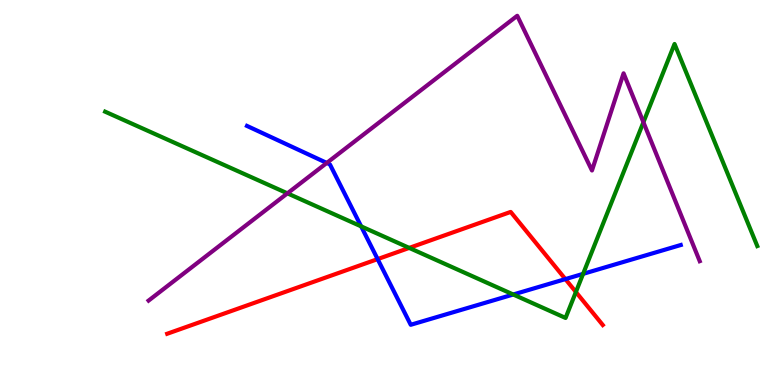[{'lines': ['blue', 'red'], 'intersections': [{'x': 4.87, 'y': 3.27}, {'x': 7.3, 'y': 2.75}]}, {'lines': ['green', 'red'], 'intersections': [{'x': 5.28, 'y': 3.56}, {'x': 7.43, 'y': 2.42}]}, {'lines': ['purple', 'red'], 'intersections': []}, {'lines': ['blue', 'green'], 'intersections': [{'x': 4.66, 'y': 4.12}, {'x': 6.62, 'y': 2.35}, {'x': 7.52, 'y': 2.89}]}, {'lines': ['blue', 'purple'], 'intersections': [{'x': 4.22, 'y': 5.77}]}, {'lines': ['green', 'purple'], 'intersections': [{'x': 3.71, 'y': 4.98}, {'x': 8.3, 'y': 6.82}]}]